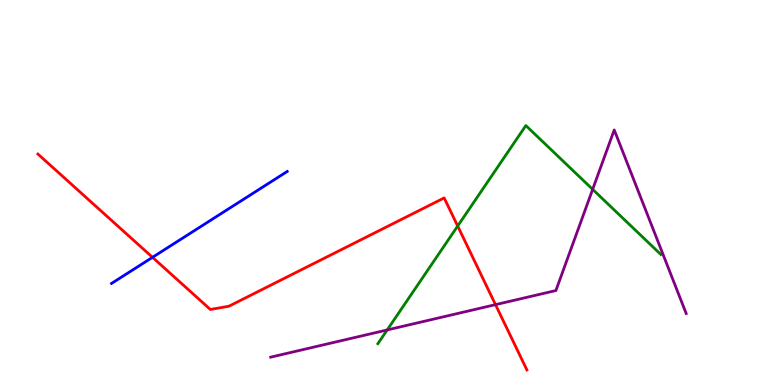[{'lines': ['blue', 'red'], 'intersections': [{'x': 1.97, 'y': 3.32}]}, {'lines': ['green', 'red'], 'intersections': [{'x': 5.91, 'y': 4.13}]}, {'lines': ['purple', 'red'], 'intersections': [{'x': 6.39, 'y': 2.09}]}, {'lines': ['blue', 'green'], 'intersections': []}, {'lines': ['blue', 'purple'], 'intersections': []}, {'lines': ['green', 'purple'], 'intersections': [{'x': 5.0, 'y': 1.43}, {'x': 7.65, 'y': 5.08}]}]